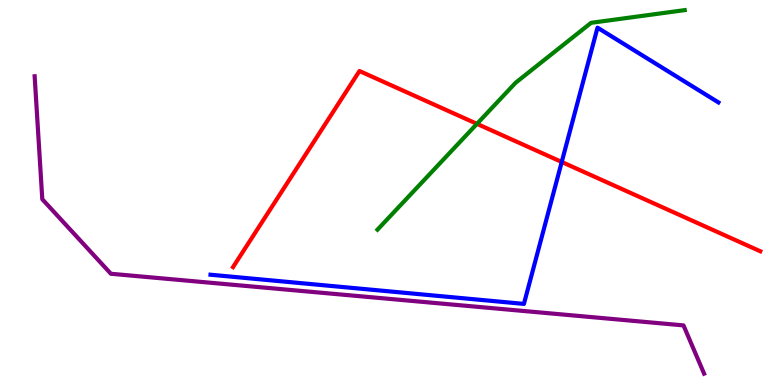[{'lines': ['blue', 'red'], 'intersections': [{'x': 7.25, 'y': 5.79}]}, {'lines': ['green', 'red'], 'intersections': [{'x': 6.15, 'y': 6.78}]}, {'lines': ['purple', 'red'], 'intersections': []}, {'lines': ['blue', 'green'], 'intersections': []}, {'lines': ['blue', 'purple'], 'intersections': []}, {'lines': ['green', 'purple'], 'intersections': []}]